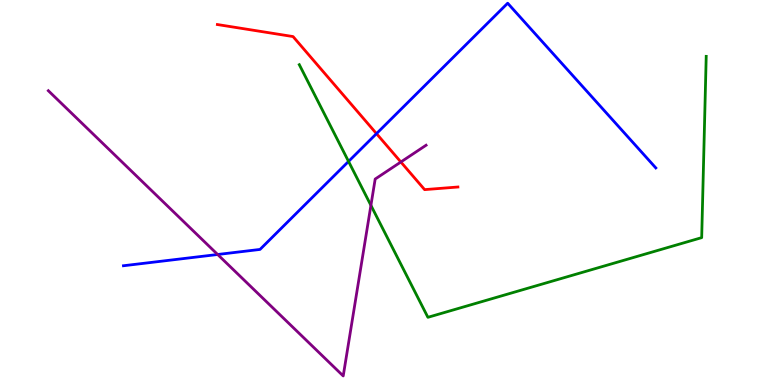[{'lines': ['blue', 'red'], 'intersections': [{'x': 4.86, 'y': 6.53}]}, {'lines': ['green', 'red'], 'intersections': []}, {'lines': ['purple', 'red'], 'intersections': [{'x': 5.17, 'y': 5.79}]}, {'lines': ['blue', 'green'], 'intersections': [{'x': 4.5, 'y': 5.81}]}, {'lines': ['blue', 'purple'], 'intersections': [{'x': 2.81, 'y': 3.39}]}, {'lines': ['green', 'purple'], 'intersections': [{'x': 4.79, 'y': 4.67}]}]